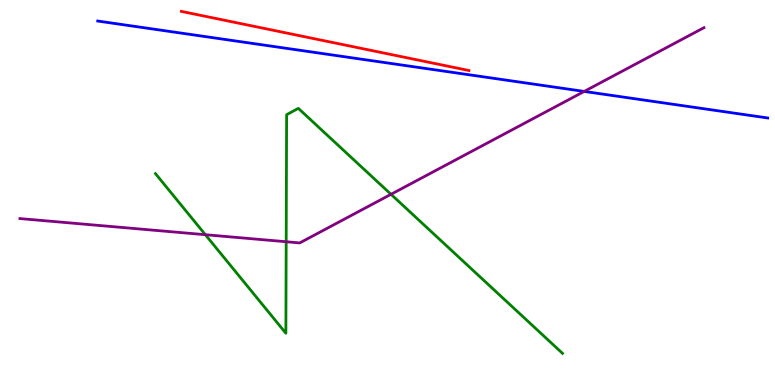[{'lines': ['blue', 'red'], 'intersections': []}, {'lines': ['green', 'red'], 'intersections': []}, {'lines': ['purple', 'red'], 'intersections': []}, {'lines': ['blue', 'green'], 'intersections': []}, {'lines': ['blue', 'purple'], 'intersections': [{'x': 7.54, 'y': 7.63}]}, {'lines': ['green', 'purple'], 'intersections': [{'x': 2.65, 'y': 3.9}, {'x': 3.69, 'y': 3.72}, {'x': 5.05, 'y': 4.95}]}]